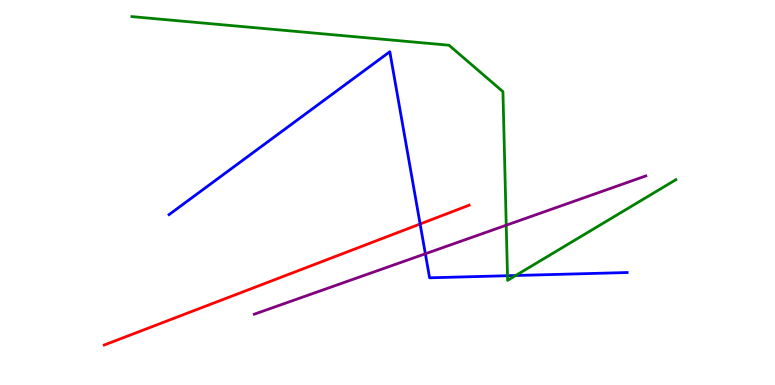[{'lines': ['blue', 'red'], 'intersections': [{'x': 5.42, 'y': 4.18}]}, {'lines': ['green', 'red'], 'intersections': []}, {'lines': ['purple', 'red'], 'intersections': []}, {'lines': ['blue', 'green'], 'intersections': [{'x': 6.55, 'y': 2.84}, {'x': 6.65, 'y': 2.84}]}, {'lines': ['blue', 'purple'], 'intersections': [{'x': 5.49, 'y': 3.41}]}, {'lines': ['green', 'purple'], 'intersections': [{'x': 6.53, 'y': 4.15}]}]